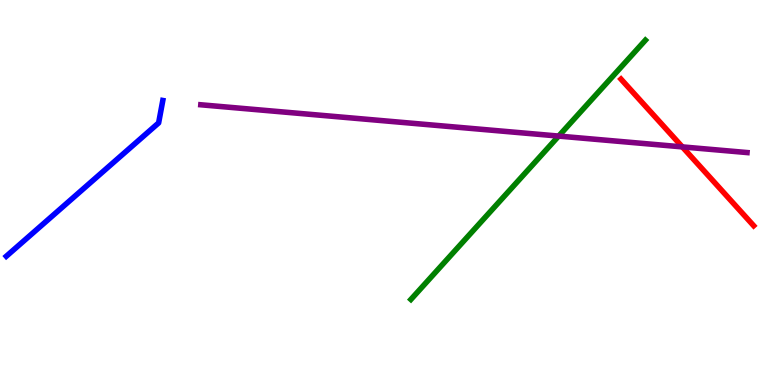[{'lines': ['blue', 'red'], 'intersections': []}, {'lines': ['green', 'red'], 'intersections': []}, {'lines': ['purple', 'red'], 'intersections': [{'x': 8.8, 'y': 6.18}]}, {'lines': ['blue', 'green'], 'intersections': []}, {'lines': ['blue', 'purple'], 'intersections': []}, {'lines': ['green', 'purple'], 'intersections': [{'x': 7.21, 'y': 6.47}]}]